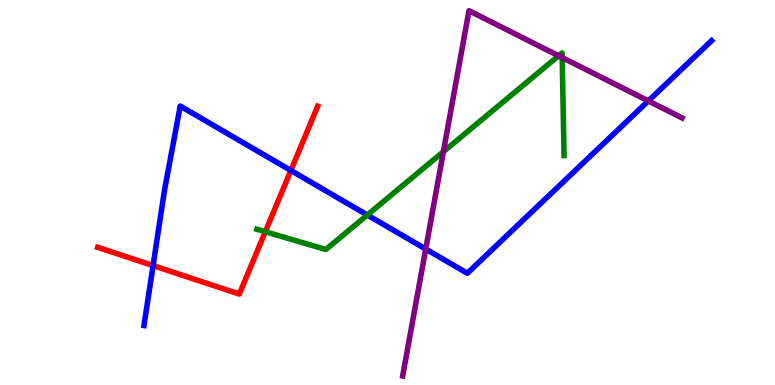[{'lines': ['blue', 'red'], 'intersections': [{'x': 1.98, 'y': 3.1}, {'x': 3.75, 'y': 5.57}]}, {'lines': ['green', 'red'], 'intersections': [{'x': 3.42, 'y': 3.98}]}, {'lines': ['purple', 'red'], 'intersections': []}, {'lines': ['blue', 'green'], 'intersections': [{'x': 4.74, 'y': 4.42}]}, {'lines': ['blue', 'purple'], 'intersections': [{'x': 5.49, 'y': 3.53}, {'x': 8.37, 'y': 7.38}]}, {'lines': ['green', 'purple'], 'intersections': [{'x': 5.72, 'y': 6.06}, {'x': 7.21, 'y': 8.55}, {'x': 7.25, 'y': 8.5}]}]